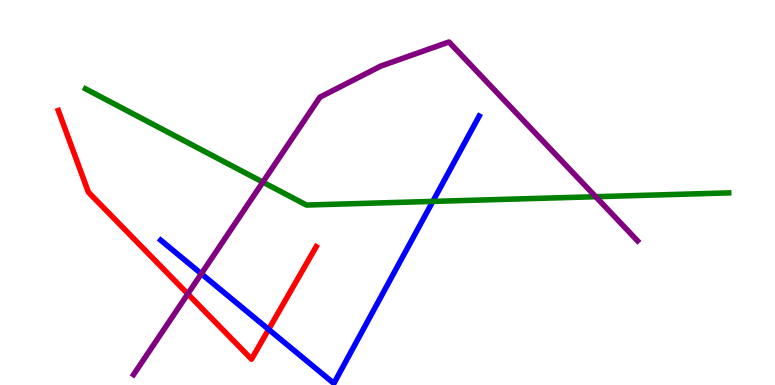[{'lines': ['blue', 'red'], 'intersections': [{'x': 3.47, 'y': 1.44}]}, {'lines': ['green', 'red'], 'intersections': []}, {'lines': ['purple', 'red'], 'intersections': [{'x': 2.42, 'y': 2.37}]}, {'lines': ['blue', 'green'], 'intersections': [{'x': 5.58, 'y': 4.77}]}, {'lines': ['blue', 'purple'], 'intersections': [{'x': 2.6, 'y': 2.89}]}, {'lines': ['green', 'purple'], 'intersections': [{'x': 3.39, 'y': 5.27}, {'x': 7.69, 'y': 4.89}]}]